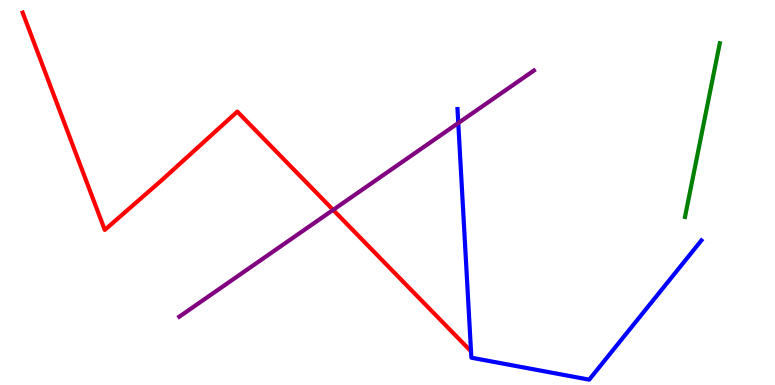[{'lines': ['blue', 'red'], 'intersections': []}, {'lines': ['green', 'red'], 'intersections': []}, {'lines': ['purple', 'red'], 'intersections': [{'x': 4.3, 'y': 4.55}]}, {'lines': ['blue', 'green'], 'intersections': []}, {'lines': ['blue', 'purple'], 'intersections': [{'x': 5.91, 'y': 6.8}]}, {'lines': ['green', 'purple'], 'intersections': []}]